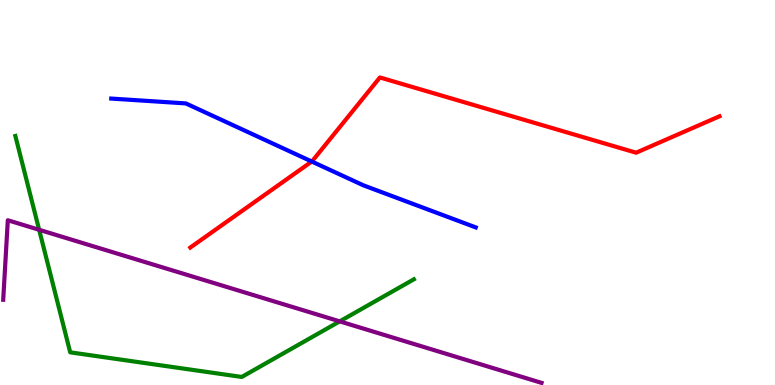[{'lines': ['blue', 'red'], 'intersections': [{'x': 4.02, 'y': 5.8}]}, {'lines': ['green', 'red'], 'intersections': []}, {'lines': ['purple', 'red'], 'intersections': []}, {'lines': ['blue', 'green'], 'intersections': []}, {'lines': ['blue', 'purple'], 'intersections': []}, {'lines': ['green', 'purple'], 'intersections': [{'x': 0.505, 'y': 4.03}, {'x': 4.38, 'y': 1.65}]}]